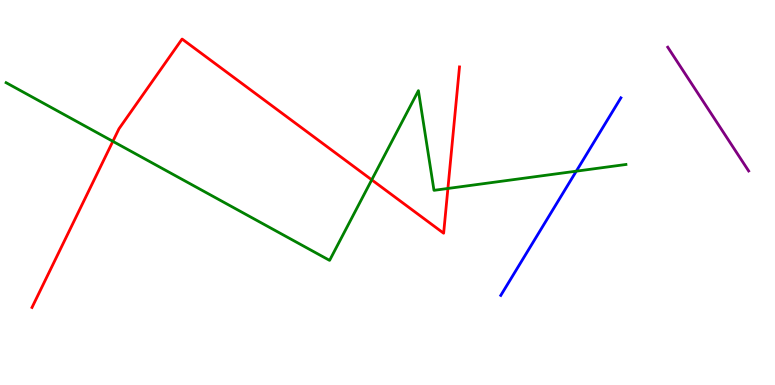[{'lines': ['blue', 'red'], 'intersections': []}, {'lines': ['green', 'red'], 'intersections': [{'x': 1.46, 'y': 6.33}, {'x': 4.8, 'y': 5.33}, {'x': 5.78, 'y': 5.1}]}, {'lines': ['purple', 'red'], 'intersections': []}, {'lines': ['blue', 'green'], 'intersections': [{'x': 7.44, 'y': 5.55}]}, {'lines': ['blue', 'purple'], 'intersections': []}, {'lines': ['green', 'purple'], 'intersections': []}]